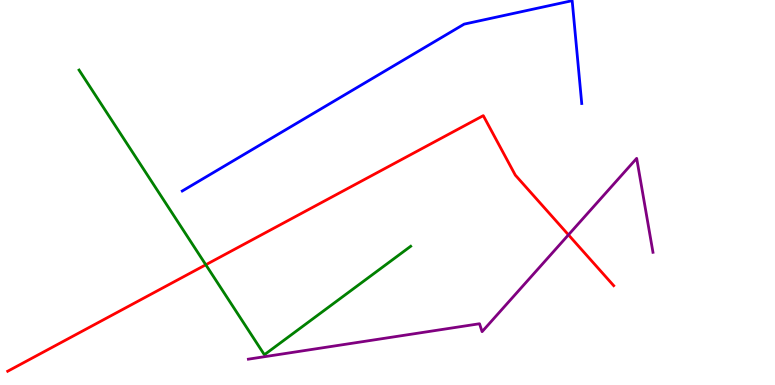[{'lines': ['blue', 'red'], 'intersections': []}, {'lines': ['green', 'red'], 'intersections': [{'x': 2.66, 'y': 3.12}]}, {'lines': ['purple', 'red'], 'intersections': [{'x': 7.33, 'y': 3.9}]}, {'lines': ['blue', 'green'], 'intersections': []}, {'lines': ['blue', 'purple'], 'intersections': []}, {'lines': ['green', 'purple'], 'intersections': []}]